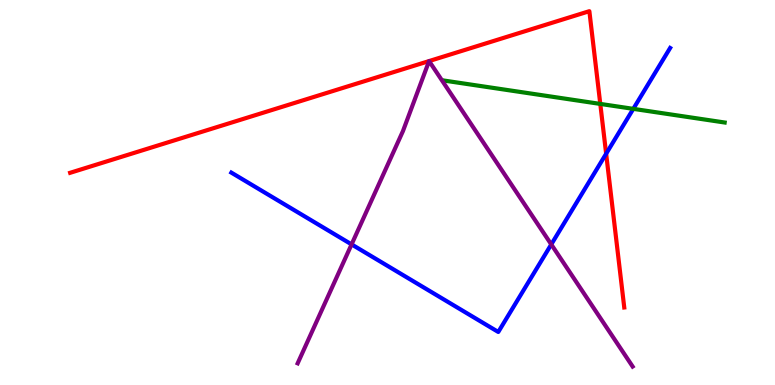[{'lines': ['blue', 'red'], 'intersections': [{'x': 7.82, 'y': 6.01}]}, {'lines': ['green', 'red'], 'intersections': [{'x': 7.75, 'y': 7.3}]}, {'lines': ['purple', 'red'], 'intersections': [{'x': 5.54, 'y': 8.41}, {'x': 5.54, 'y': 8.41}]}, {'lines': ['blue', 'green'], 'intersections': [{'x': 8.17, 'y': 7.17}]}, {'lines': ['blue', 'purple'], 'intersections': [{'x': 4.54, 'y': 3.65}, {'x': 7.11, 'y': 3.65}]}, {'lines': ['green', 'purple'], 'intersections': []}]